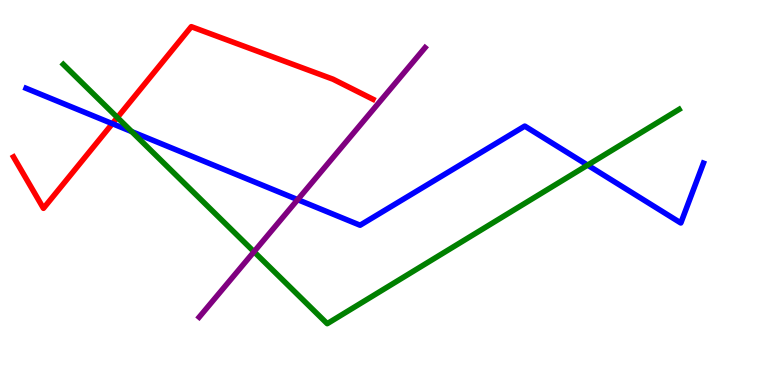[{'lines': ['blue', 'red'], 'intersections': [{'x': 1.45, 'y': 6.79}]}, {'lines': ['green', 'red'], 'intersections': [{'x': 1.51, 'y': 6.95}]}, {'lines': ['purple', 'red'], 'intersections': []}, {'lines': ['blue', 'green'], 'intersections': [{'x': 1.7, 'y': 6.58}, {'x': 7.58, 'y': 5.71}]}, {'lines': ['blue', 'purple'], 'intersections': [{'x': 3.84, 'y': 4.81}]}, {'lines': ['green', 'purple'], 'intersections': [{'x': 3.28, 'y': 3.46}]}]